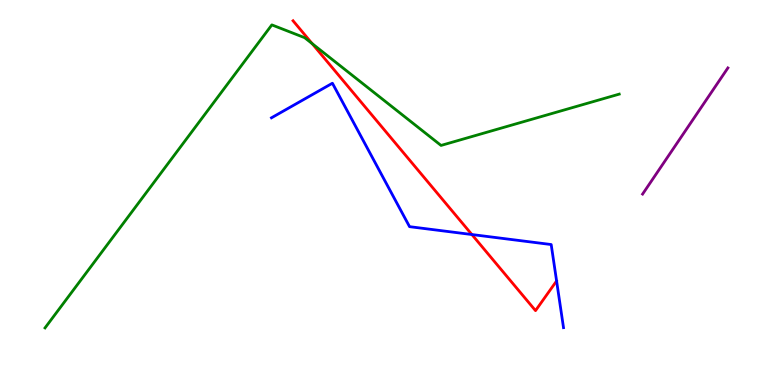[{'lines': ['blue', 'red'], 'intersections': [{'x': 6.09, 'y': 3.91}]}, {'lines': ['green', 'red'], 'intersections': [{'x': 4.03, 'y': 8.87}]}, {'lines': ['purple', 'red'], 'intersections': []}, {'lines': ['blue', 'green'], 'intersections': []}, {'lines': ['blue', 'purple'], 'intersections': []}, {'lines': ['green', 'purple'], 'intersections': []}]